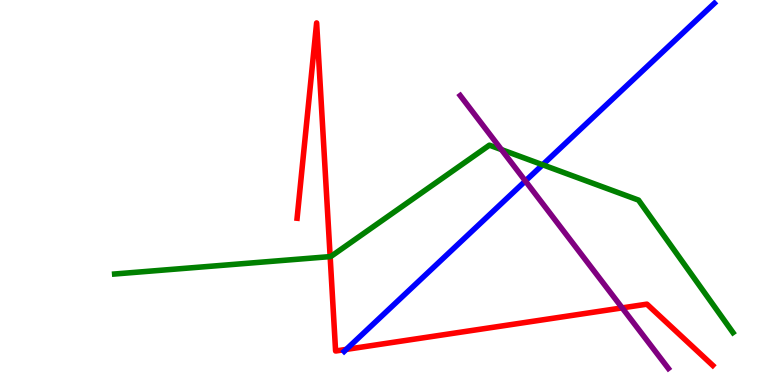[{'lines': ['blue', 'red'], 'intersections': [{'x': 4.47, 'y': 0.925}]}, {'lines': ['green', 'red'], 'intersections': [{'x': 4.26, 'y': 3.33}]}, {'lines': ['purple', 'red'], 'intersections': [{'x': 8.03, 'y': 2.0}]}, {'lines': ['blue', 'green'], 'intersections': [{'x': 7.0, 'y': 5.72}]}, {'lines': ['blue', 'purple'], 'intersections': [{'x': 6.78, 'y': 5.3}]}, {'lines': ['green', 'purple'], 'intersections': [{'x': 6.47, 'y': 6.11}]}]